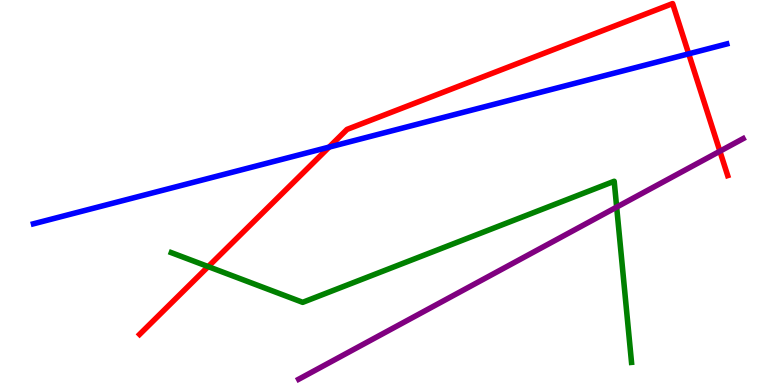[{'lines': ['blue', 'red'], 'intersections': [{'x': 4.25, 'y': 6.18}, {'x': 8.89, 'y': 8.6}]}, {'lines': ['green', 'red'], 'intersections': [{'x': 2.69, 'y': 3.08}]}, {'lines': ['purple', 'red'], 'intersections': [{'x': 9.29, 'y': 6.07}]}, {'lines': ['blue', 'green'], 'intersections': []}, {'lines': ['blue', 'purple'], 'intersections': []}, {'lines': ['green', 'purple'], 'intersections': [{'x': 7.96, 'y': 4.62}]}]